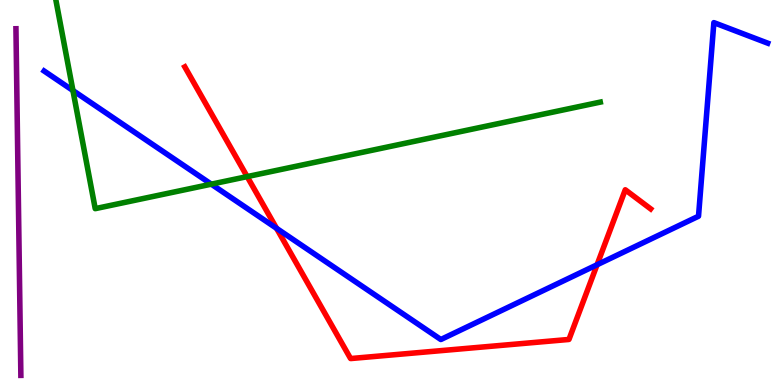[{'lines': ['blue', 'red'], 'intersections': [{'x': 3.57, 'y': 4.07}, {'x': 7.7, 'y': 3.12}]}, {'lines': ['green', 'red'], 'intersections': [{'x': 3.19, 'y': 5.41}]}, {'lines': ['purple', 'red'], 'intersections': []}, {'lines': ['blue', 'green'], 'intersections': [{'x': 0.941, 'y': 7.65}, {'x': 2.73, 'y': 5.22}]}, {'lines': ['blue', 'purple'], 'intersections': []}, {'lines': ['green', 'purple'], 'intersections': []}]